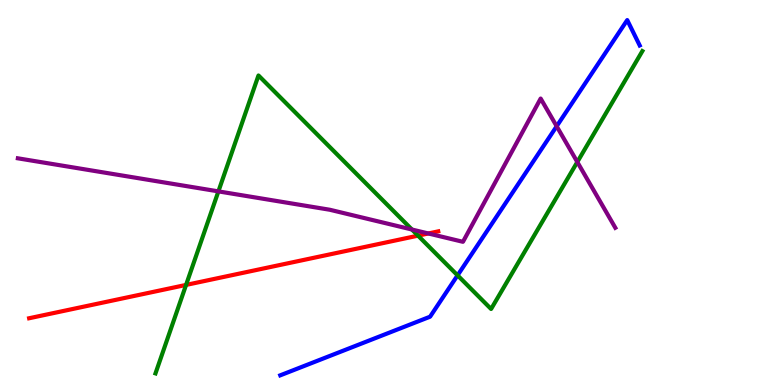[{'lines': ['blue', 'red'], 'intersections': []}, {'lines': ['green', 'red'], 'intersections': [{'x': 2.4, 'y': 2.6}, {'x': 5.39, 'y': 3.88}]}, {'lines': ['purple', 'red'], 'intersections': [{'x': 5.53, 'y': 3.94}]}, {'lines': ['blue', 'green'], 'intersections': [{'x': 5.9, 'y': 2.85}]}, {'lines': ['blue', 'purple'], 'intersections': [{'x': 7.18, 'y': 6.72}]}, {'lines': ['green', 'purple'], 'intersections': [{'x': 2.82, 'y': 5.03}, {'x': 5.32, 'y': 4.04}, {'x': 7.45, 'y': 5.79}]}]